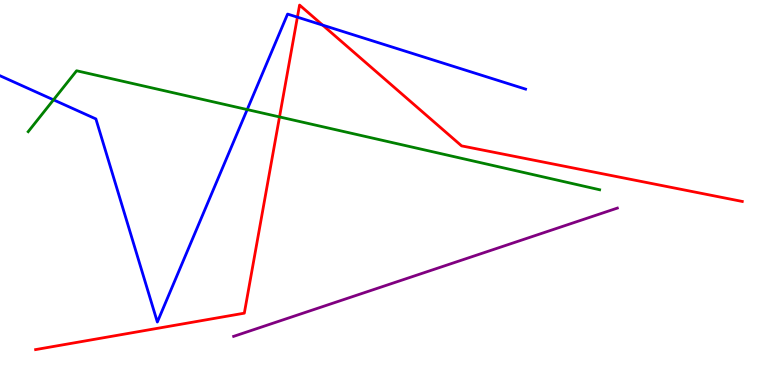[{'lines': ['blue', 'red'], 'intersections': [{'x': 3.84, 'y': 9.55}, {'x': 4.16, 'y': 9.35}]}, {'lines': ['green', 'red'], 'intersections': [{'x': 3.61, 'y': 6.96}]}, {'lines': ['purple', 'red'], 'intersections': []}, {'lines': ['blue', 'green'], 'intersections': [{'x': 0.69, 'y': 7.41}, {'x': 3.19, 'y': 7.15}]}, {'lines': ['blue', 'purple'], 'intersections': []}, {'lines': ['green', 'purple'], 'intersections': []}]